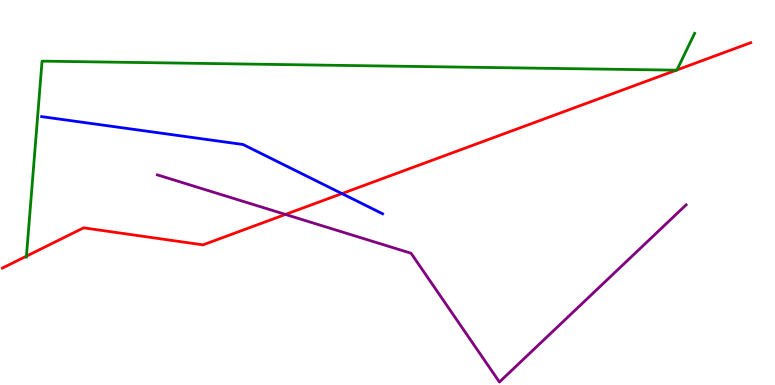[{'lines': ['blue', 'red'], 'intersections': [{'x': 4.41, 'y': 4.97}]}, {'lines': ['green', 'red'], 'intersections': [{'x': 0.341, 'y': 3.35}, {'x': 8.73, 'y': 8.18}, {'x': 8.74, 'y': 8.18}]}, {'lines': ['purple', 'red'], 'intersections': [{'x': 3.68, 'y': 4.43}]}, {'lines': ['blue', 'green'], 'intersections': []}, {'lines': ['blue', 'purple'], 'intersections': []}, {'lines': ['green', 'purple'], 'intersections': []}]